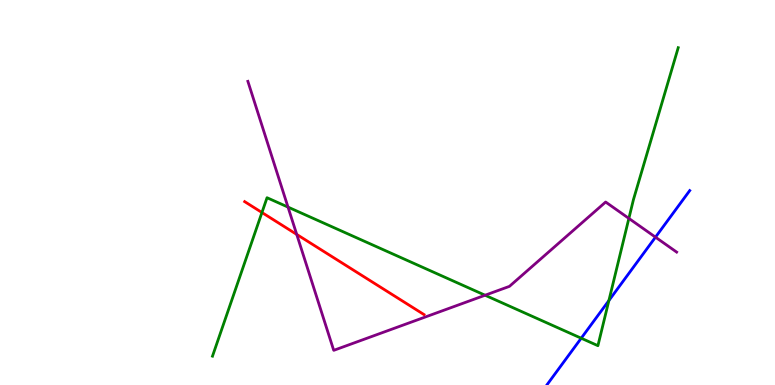[{'lines': ['blue', 'red'], 'intersections': []}, {'lines': ['green', 'red'], 'intersections': [{'x': 3.38, 'y': 4.48}]}, {'lines': ['purple', 'red'], 'intersections': [{'x': 3.83, 'y': 3.91}]}, {'lines': ['blue', 'green'], 'intersections': [{'x': 7.5, 'y': 1.22}, {'x': 7.86, 'y': 2.19}]}, {'lines': ['blue', 'purple'], 'intersections': [{'x': 8.46, 'y': 3.84}]}, {'lines': ['green', 'purple'], 'intersections': [{'x': 3.72, 'y': 4.62}, {'x': 6.26, 'y': 2.33}, {'x': 8.11, 'y': 4.33}]}]